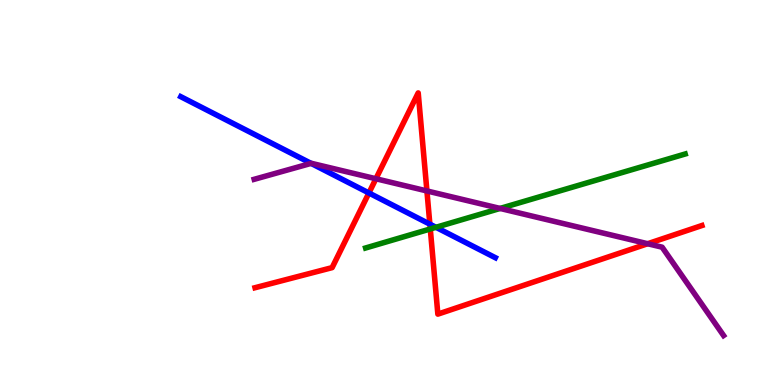[{'lines': ['blue', 'red'], 'intersections': [{'x': 4.76, 'y': 4.99}, {'x': 5.55, 'y': 4.18}]}, {'lines': ['green', 'red'], 'intersections': [{'x': 5.55, 'y': 4.05}]}, {'lines': ['purple', 'red'], 'intersections': [{'x': 4.85, 'y': 5.36}, {'x': 5.51, 'y': 5.04}, {'x': 8.36, 'y': 3.67}]}, {'lines': ['blue', 'green'], 'intersections': [{'x': 5.63, 'y': 4.1}]}, {'lines': ['blue', 'purple'], 'intersections': [{'x': 4.01, 'y': 5.76}]}, {'lines': ['green', 'purple'], 'intersections': [{'x': 6.45, 'y': 4.59}]}]